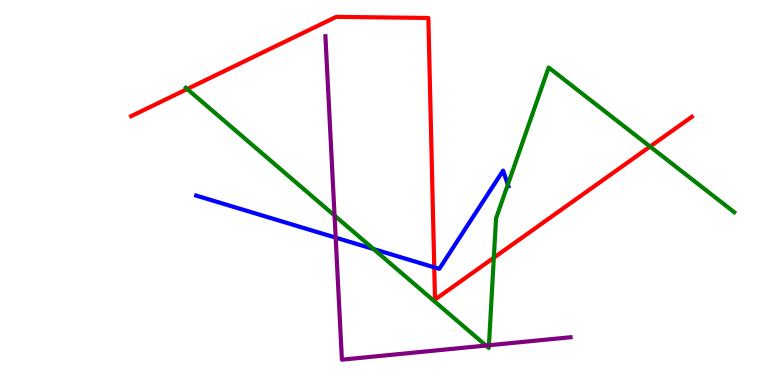[{'lines': ['blue', 'red'], 'intersections': [{'x': 5.6, 'y': 3.06}]}, {'lines': ['green', 'red'], 'intersections': [{'x': 2.42, 'y': 7.69}, {'x': 6.37, 'y': 3.31}, {'x': 8.39, 'y': 6.19}]}, {'lines': ['purple', 'red'], 'intersections': []}, {'lines': ['blue', 'green'], 'intersections': [{'x': 4.82, 'y': 3.53}, {'x': 6.55, 'y': 5.21}]}, {'lines': ['blue', 'purple'], 'intersections': [{'x': 4.33, 'y': 3.83}]}, {'lines': ['green', 'purple'], 'intersections': [{'x': 4.32, 'y': 4.4}, {'x': 6.27, 'y': 1.02}, {'x': 6.31, 'y': 1.03}]}]